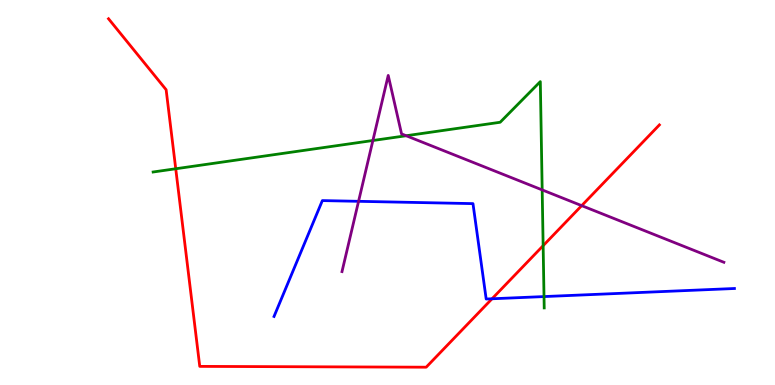[{'lines': ['blue', 'red'], 'intersections': [{'x': 6.35, 'y': 2.24}]}, {'lines': ['green', 'red'], 'intersections': [{'x': 2.27, 'y': 5.62}, {'x': 7.01, 'y': 3.62}]}, {'lines': ['purple', 'red'], 'intersections': [{'x': 7.51, 'y': 4.66}]}, {'lines': ['blue', 'green'], 'intersections': [{'x': 7.02, 'y': 2.3}]}, {'lines': ['blue', 'purple'], 'intersections': [{'x': 4.63, 'y': 4.77}]}, {'lines': ['green', 'purple'], 'intersections': [{'x': 4.81, 'y': 6.35}, {'x': 5.24, 'y': 6.47}, {'x': 7.0, 'y': 5.07}]}]